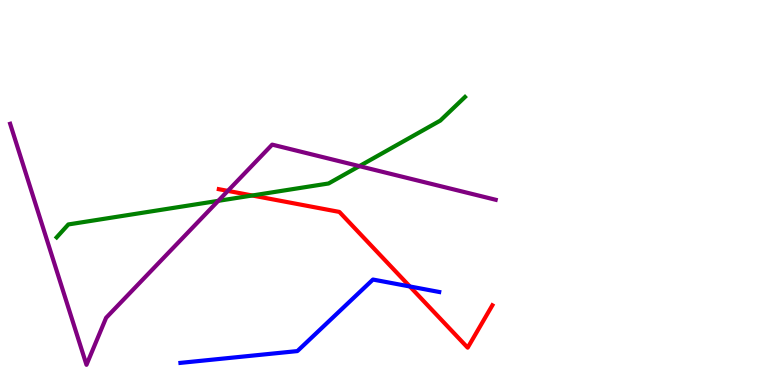[{'lines': ['blue', 'red'], 'intersections': [{'x': 5.29, 'y': 2.56}]}, {'lines': ['green', 'red'], 'intersections': [{'x': 3.25, 'y': 4.92}]}, {'lines': ['purple', 'red'], 'intersections': [{'x': 2.94, 'y': 5.04}]}, {'lines': ['blue', 'green'], 'intersections': []}, {'lines': ['blue', 'purple'], 'intersections': []}, {'lines': ['green', 'purple'], 'intersections': [{'x': 2.82, 'y': 4.78}, {'x': 4.64, 'y': 5.68}]}]